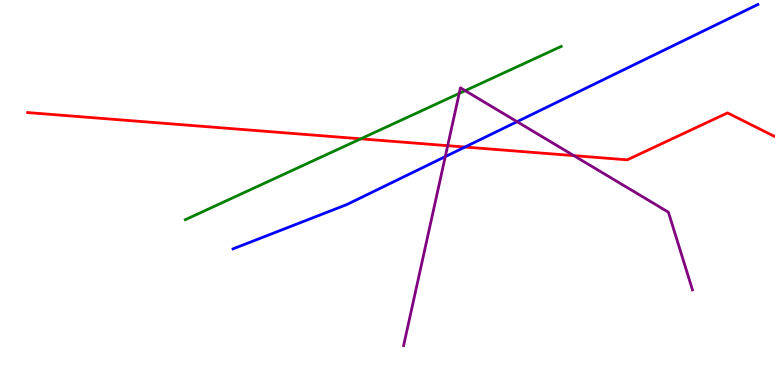[{'lines': ['blue', 'red'], 'intersections': [{'x': 6.0, 'y': 6.18}]}, {'lines': ['green', 'red'], 'intersections': [{'x': 4.65, 'y': 6.39}]}, {'lines': ['purple', 'red'], 'intersections': [{'x': 5.78, 'y': 6.22}, {'x': 7.4, 'y': 5.96}]}, {'lines': ['blue', 'green'], 'intersections': []}, {'lines': ['blue', 'purple'], 'intersections': [{'x': 5.75, 'y': 5.93}, {'x': 6.67, 'y': 6.84}]}, {'lines': ['green', 'purple'], 'intersections': [{'x': 5.93, 'y': 7.57}, {'x': 6.0, 'y': 7.64}]}]